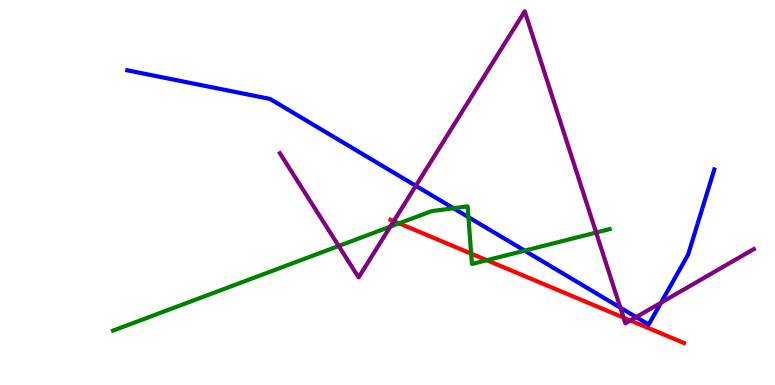[{'lines': ['blue', 'red'], 'intersections': []}, {'lines': ['green', 'red'], 'intersections': [{'x': 5.15, 'y': 4.2}, {'x': 6.08, 'y': 3.41}, {'x': 6.28, 'y': 3.24}]}, {'lines': ['purple', 'red'], 'intersections': [{'x': 5.08, 'y': 4.26}, {'x': 8.05, 'y': 1.75}, {'x': 8.13, 'y': 1.68}]}, {'lines': ['blue', 'green'], 'intersections': [{'x': 5.85, 'y': 4.59}, {'x': 6.04, 'y': 4.36}, {'x': 6.77, 'y': 3.49}]}, {'lines': ['blue', 'purple'], 'intersections': [{'x': 5.37, 'y': 5.17}, {'x': 8.0, 'y': 2.01}, {'x': 8.21, 'y': 1.76}, {'x': 8.53, 'y': 2.14}]}, {'lines': ['green', 'purple'], 'intersections': [{'x': 4.37, 'y': 3.61}, {'x': 5.04, 'y': 4.11}, {'x': 7.69, 'y': 3.96}]}]